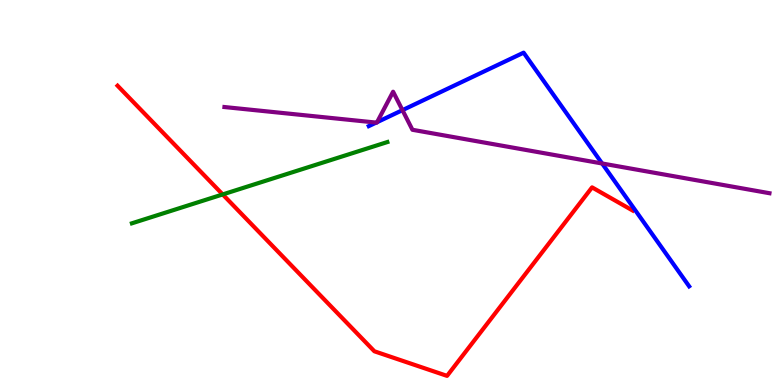[{'lines': ['blue', 'red'], 'intersections': []}, {'lines': ['green', 'red'], 'intersections': [{'x': 2.87, 'y': 4.95}]}, {'lines': ['purple', 'red'], 'intersections': []}, {'lines': ['blue', 'green'], 'intersections': []}, {'lines': ['blue', 'purple'], 'intersections': [{'x': 4.85, 'y': 6.82}, {'x': 4.87, 'y': 6.83}, {'x': 5.19, 'y': 7.14}, {'x': 7.77, 'y': 5.75}]}, {'lines': ['green', 'purple'], 'intersections': []}]